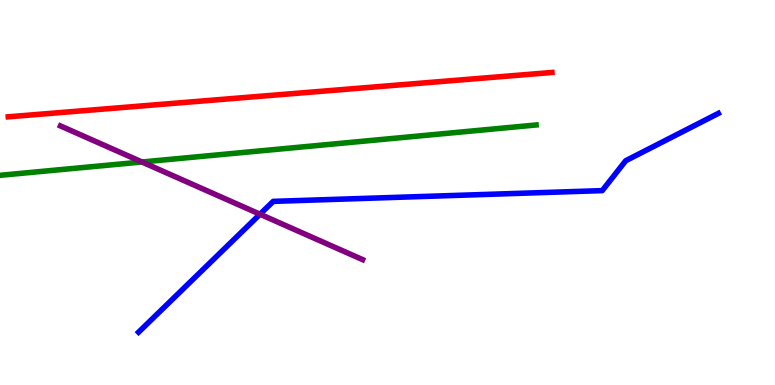[{'lines': ['blue', 'red'], 'intersections': []}, {'lines': ['green', 'red'], 'intersections': []}, {'lines': ['purple', 'red'], 'intersections': []}, {'lines': ['blue', 'green'], 'intersections': []}, {'lines': ['blue', 'purple'], 'intersections': [{'x': 3.35, 'y': 4.44}]}, {'lines': ['green', 'purple'], 'intersections': [{'x': 1.83, 'y': 5.79}]}]